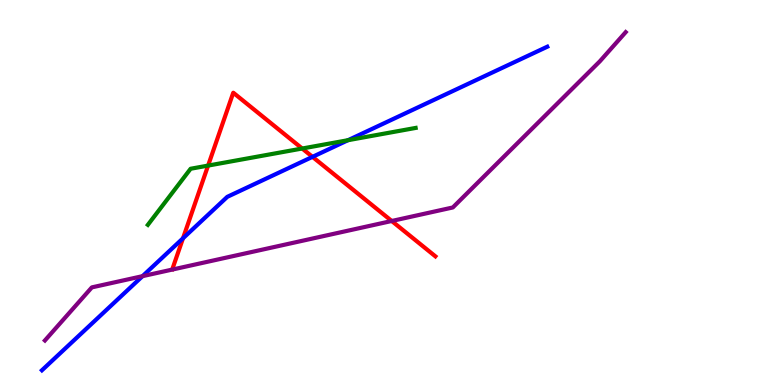[{'lines': ['blue', 'red'], 'intersections': [{'x': 2.36, 'y': 3.81}, {'x': 4.03, 'y': 5.93}]}, {'lines': ['green', 'red'], 'intersections': [{'x': 2.69, 'y': 5.7}, {'x': 3.9, 'y': 6.14}]}, {'lines': ['purple', 'red'], 'intersections': [{'x': 5.05, 'y': 4.26}]}, {'lines': ['blue', 'green'], 'intersections': [{'x': 4.49, 'y': 6.36}]}, {'lines': ['blue', 'purple'], 'intersections': [{'x': 1.84, 'y': 2.83}]}, {'lines': ['green', 'purple'], 'intersections': []}]